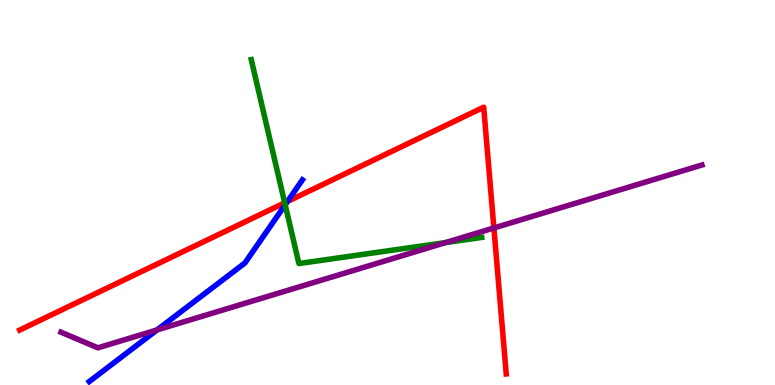[{'lines': ['blue', 'red'], 'intersections': [{'x': 3.71, 'y': 4.77}]}, {'lines': ['green', 'red'], 'intersections': [{'x': 3.67, 'y': 4.73}]}, {'lines': ['purple', 'red'], 'intersections': [{'x': 6.37, 'y': 4.08}]}, {'lines': ['blue', 'green'], 'intersections': [{'x': 3.68, 'y': 4.68}]}, {'lines': ['blue', 'purple'], 'intersections': [{'x': 2.03, 'y': 1.43}]}, {'lines': ['green', 'purple'], 'intersections': [{'x': 5.75, 'y': 3.7}]}]